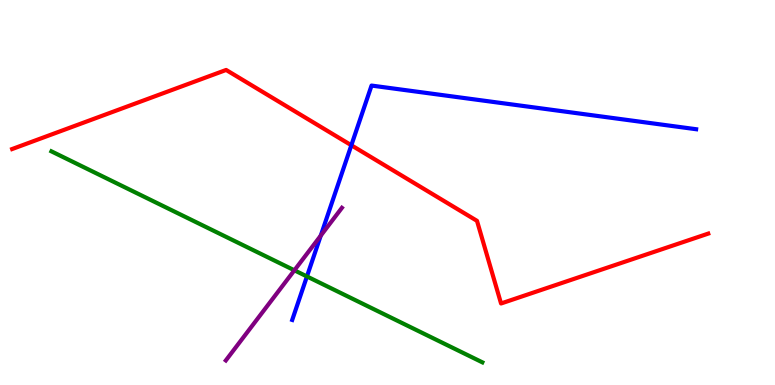[{'lines': ['blue', 'red'], 'intersections': [{'x': 4.53, 'y': 6.23}]}, {'lines': ['green', 'red'], 'intersections': []}, {'lines': ['purple', 'red'], 'intersections': []}, {'lines': ['blue', 'green'], 'intersections': [{'x': 3.96, 'y': 2.82}]}, {'lines': ['blue', 'purple'], 'intersections': [{'x': 4.14, 'y': 3.88}]}, {'lines': ['green', 'purple'], 'intersections': [{'x': 3.8, 'y': 2.98}]}]